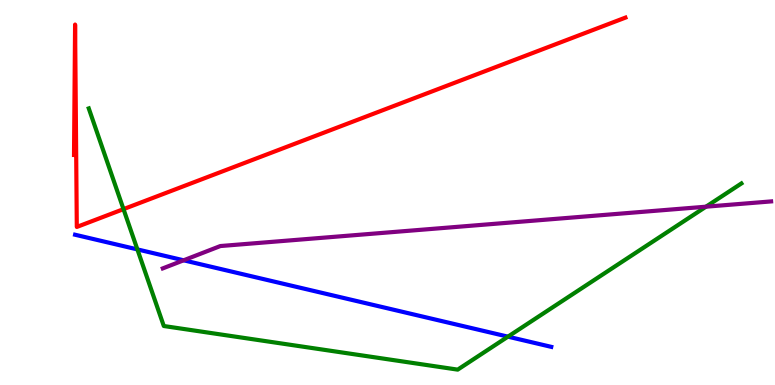[{'lines': ['blue', 'red'], 'intersections': []}, {'lines': ['green', 'red'], 'intersections': [{'x': 1.59, 'y': 4.57}]}, {'lines': ['purple', 'red'], 'intersections': []}, {'lines': ['blue', 'green'], 'intersections': [{'x': 1.77, 'y': 3.52}, {'x': 6.55, 'y': 1.26}]}, {'lines': ['blue', 'purple'], 'intersections': [{'x': 2.37, 'y': 3.24}]}, {'lines': ['green', 'purple'], 'intersections': [{'x': 9.11, 'y': 4.63}]}]